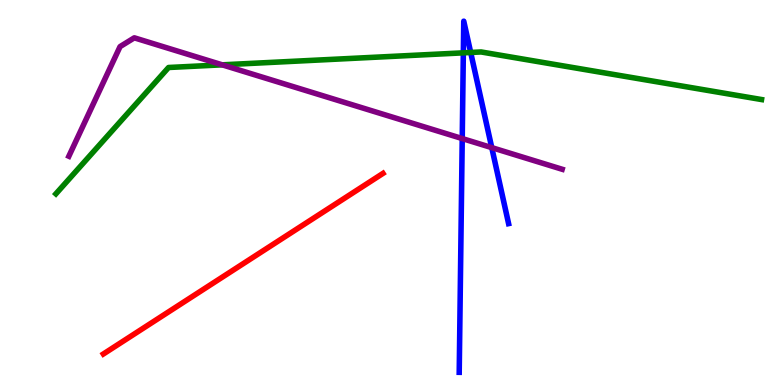[{'lines': ['blue', 'red'], 'intersections': []}, {'lines': ['green', 'red'], 'intersections': []}, {'lines': ['purple', 'red'], 'intersections': []}, {'lines': ['blue', 'green'], 'intersections': [{'x': 5.98, 'y': 8.63}, {'x': 6.07, 'y': 8.64}]}, {'lines': ['blue', 'purple'], 'intersections': [{'x': 5.96, 'y': 6.4}, {'x': 6.35, 'y': 6.17}]}, {'lines': ['green', 'purple'], 'intersections': [{'x': 2.87, 'y': 8.32}]}]